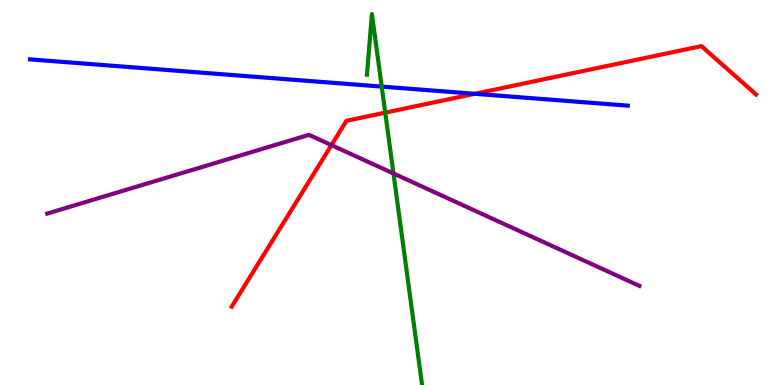[{'lines': ['blue', 'red'], 'intersections': [{'x': 6.13, 'y': 7.56}]}, {'lines': ['green', 'red'], 'intersections': [{'x': 4.97, 'y': 7.07}]}, {'lines': ['purple', 'red'], 'intersections': [{'x': 4.28, 'y': 6.23}]}, {'lines': ['blue', 'green'], 'intersections': [{'x': 4.93, 'y': 7.75}]}, {'lines': ['blue', 'purple'], 'intersections': []}, {'lines': ['green', 'purple'], 'intersections': [{'x': 5.08, 'y': 5.49}]}]